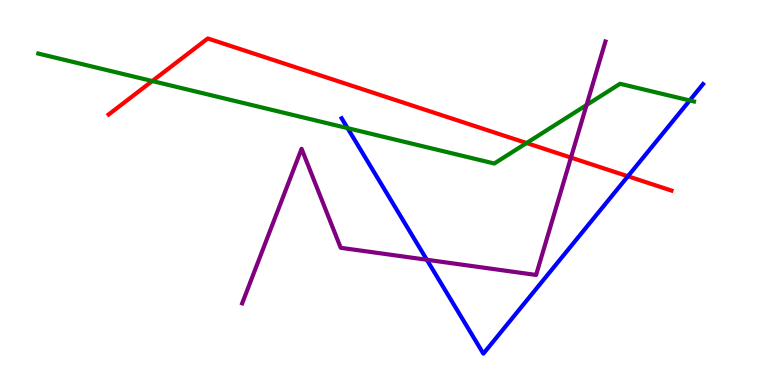[{'lines': ['blue', 'red'], 'intersections': [{'x': 8.1, 'y': 5.42}]}, {'lines': ['green', 'red'], 'intersections': [{'x': 1.96, 'y': 7.9}, {'x': 6.79, 'y': 6.28}]}, {'lines': ['purple', 'red'], 'intersections': [{'x': 7.37, 'y': 5.91}]}, {'lines': ['blue', 'green'], 'intersections': [{'x': 4.48, 'y': 6.67}, {'x': 8.9, 'y': 7.39}]}, {'lines': ['blue', 'purple'], 'intersections': [{'x': 5.51, 'y': 3.25}]}, {'lines': ['green', 'purple'], 'intersections': [{'x': 7.57, 'y': 7.27}]}]